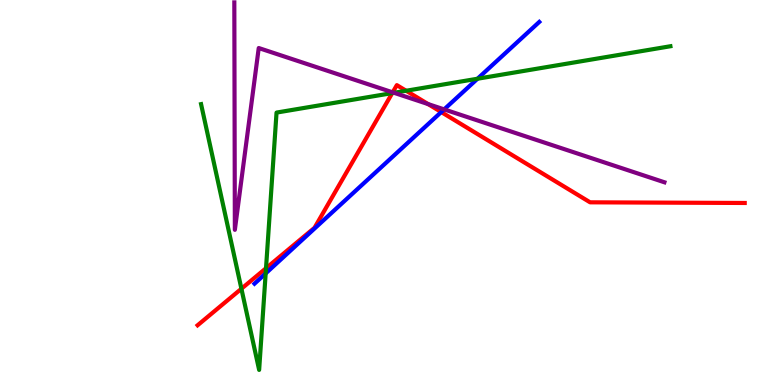[{'lines': ['blue', 'red'], 'intersections': [{'x': 5.69, 'y': 7.09}]}, {'lines': ['green', 'red'], 'intersections': [{'x': 3.11, 'y': 2.5}, {'x': 3.43, 'y': 3.03}, {'x': 5.06, 'y': 7.58}, {'x': 5.24, 'y': 7.64}]}, {'lines': ['purple', 'red'], 'intersections': [{'x': 5.07, 'y': 7.6}, {'x': 5.52, 'y': 7.3}]}, {'lines': ['blue', 'green'], 'intersections': [{'x': 3.43, 'y': 2.9}, {'x': 6.16, 'y': 7.95}]}, {'lines': ['blue', 'purple'], 'intersections': [{'x': 5.73, 'y': 7.16}]}, {'lines': ['green', 'purple'], 'intersections': [{'x': 5.08, 'y': 7.59}]}]